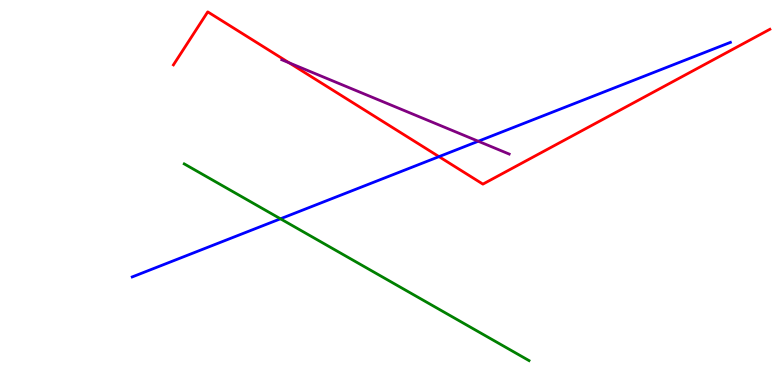[{'lines': ['blue', 'red'], 'intersections': [{'x': 5.66, 'y': 5.93}]}, {'lines': ['green', 'red'], 'intersections': []}, {'lines': ['purple', 'red'], 'intersections': [{'x': 3.73, 'y': 8.37}]}, {'lines': ['blue', 'green'], 'intersections': [{'x': 3.62, 'y': 4.32}]}, {'lines': ['blue', 'purple'], 'intersections': [{'x': 6.17, 'y': 6.33}]}, {'lines': ['green', 'purple'], 'intersections': []}]